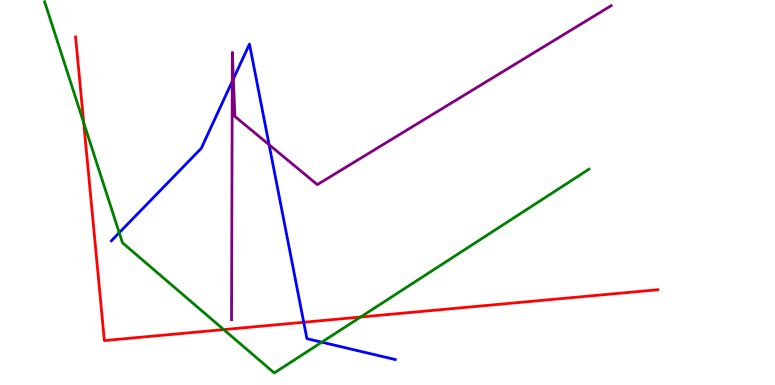[{'lines': ['blue', 'red'], 'intersections': [{'x': 3.92, 'y': 1.63}]}, {'lines': ['green', 'red'], 'intersections': [{'x': 1.08, 'y': 6.81}, {'x': 2.89, 'y': 1.44}, {'x': 4.65, 'y': 1.77}]}, {'lines': ['purple', 'red'], 'intersections': []}, {'lines': ['blue', 'green'], 'intersections': [{'x': 1.54, 'y': 3.96}, {'x': 4.15, 'y': 1.11}]}, {'lines': ['blue', 'purple'], 'intersections': [{'x': 3.0, 'y': 7.89}, {'x': 3.01, 'y': 7.95}, {'x': 3.47, 'y': 6.24}]}, {'lines': ['green', 'purple'], 'intersections': []}]